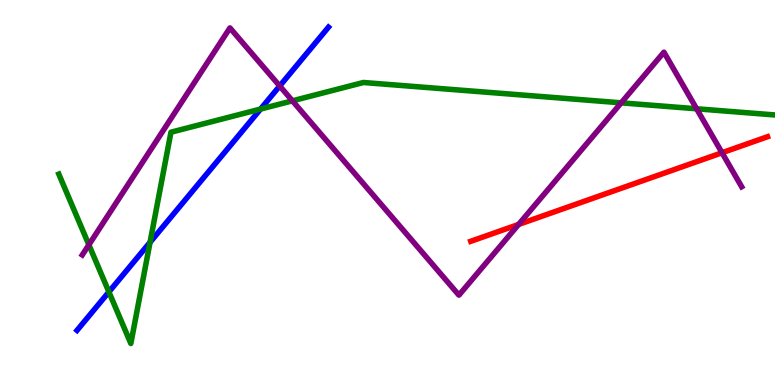[{'lines': ['blue', 'red'], 'intersections': []}, {'lines': ['green', 'red'], 'intersections': []}, {'lines': ['purple', 'red'], 'intersections': [{'x': 6.69, 'y': 4.17}, {'x': 9.32, 'y': 6.03}]}, {'lines': ['blue', 'green'], 'intersections': [{'x': 1.41, 'y': 2.42}, {'x': 1.94, 'y': 3.71}, {'x': 3.36, 'y': 7.17}]}, {'lines': ['blue', 'purple'], 'intersections': [{'x': 3.61, 'y': 7.77}]}, {'lines': ['green', 'purple'], 'intersections': [{'x': 1.15, 'y': 3.64}, {'x': 3.77, 'y': 7.38}, {'x': 8.02, 'y': 7.33}, {'x': 8.99, 'y': 7.17}]}]